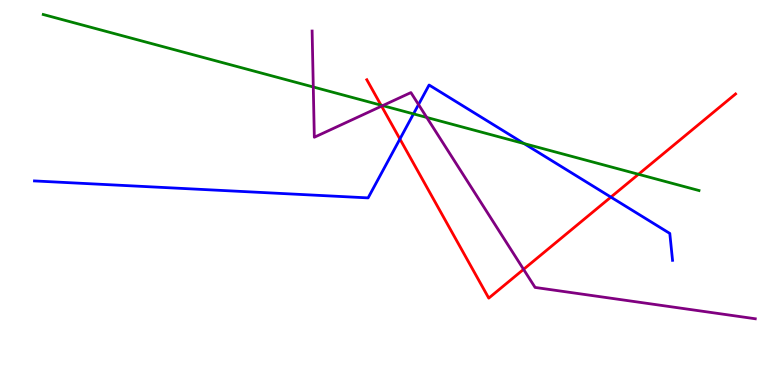[{'lines': ['blue', 'red'], 'intersections': [{'x': 5.16, 'y': 6.39}, {'x': 7.88, 'y': 4.88}]}, {'lines': ['green', 'red'], 'intersections': [{'x': 4.92, 'y': 7.27}, {'x': 8.24, 'y': 5.47}]}, {'lines': ['purple', 'red'], 'intersections': [{'x': 4.92, 'y': 7.24}, {'x': 6.76, 'y': 3.0}]}, {'lines': ['blue', 'green'], 'intersections': [{'x': 5.34, 'y': 7.04}, {'x': 6.76, 'y': 6.27}]}, {'lines': ['blue', 'purple'], 'intersections': [{'x': 5.4, 'y': 7.28}]}, {'lines': ['green', 'purple'], 'intersections': [{'x': 4.04, 'y': 7.74}, {'x': 4.94, 'y': 7.26}, {'x': 5.51, 'y': 6.95}]}]